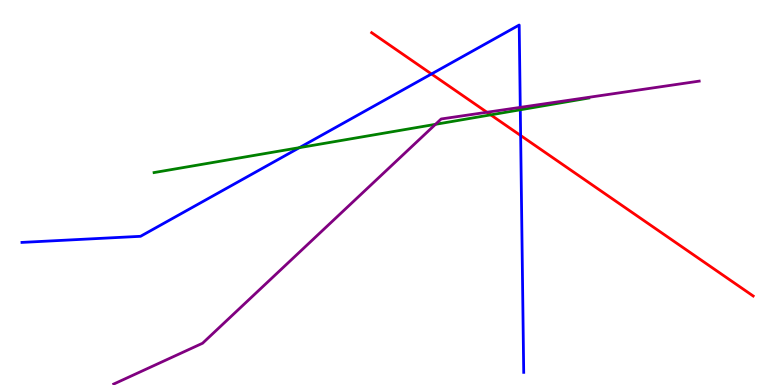[{'lines': ['blue', 'red'], 'intersections': [{'x': 5.57, 'y': 8.08}, {'x': 6.72, 'y': 6.48}]}, {'lines': ['green', 'red'], 'intersections': [{'x': 6.33, 'y': 7.02}]}, {'lines': ['purple', 'red'], 'intersections': [{'x': 6.28, 'y': 7.08}]}, {'lines': ['blue', 'green'], 'intersections': [{'x': 3.86, 'y': 6.17}, {'x': 6.71, 'y': 7.15}]}, {'lines': ['blue', 'purple'], 'intersections': [{'x': 6.71, 'y': 7.21}]}, {'lines': ['green', 'purple'], 'intersections': [{'x': 5.62, 'y': 6.77}]}]